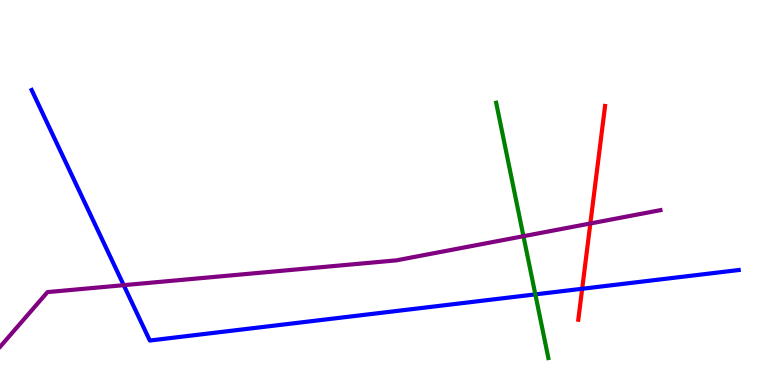[{'lines': ['blue', 'red'], 'intersections': [{'x': 7.51, 'y': 2.5}]}, {'lines': ['green', 'red'], 'intersections': []}, {'lines': ['purple', 'red'], 'intersections': [{'x': 7.62, 'y': 4.2}]}, {'lines': ['blue', 'green'], 'intersections': [{'x': 6.91, 'y': 2.35}]}, {'lines': ['blue', 'purple'], 'intersections': [{'x': 1.6, 'y': 2.59}]}, {'lines': ['green', 'purple'], 'intersections': [{'x': 6.75, 'y': 3.86}]}]